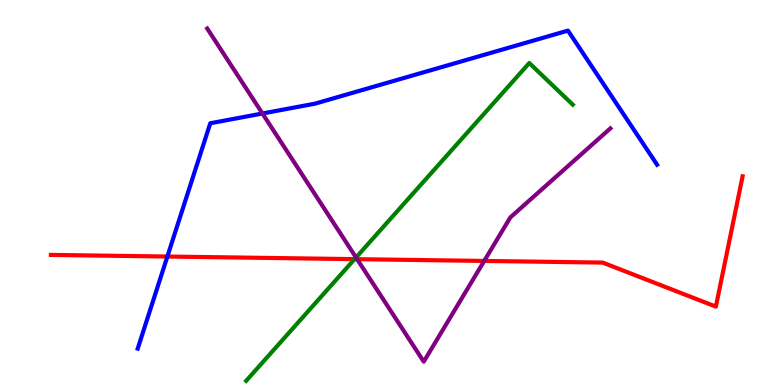[{'lines': ['blue', 'red'], 'intersections': [{'x': 2.16, 'y': 3.34}]}, {'lines': ['green', 'red'], 'intersections': [{'x': 4.58, 'y': 3.27}]}, {'lines': ['purple', 'red'], 'intersections': [{'x': 4.61, 'y': 3.27}, {'x': 6.25, 'y': 3.22}]}, {'lines': ['blue', 'green'], 'intersections': []}, {'lines': ['blue', 'purple'], 'intersections': [{'x': 3.39, 'y': 7.05}]}, {'lines': ['green', 'purple'], 'intersections': [{'x': 4.59, 'y': 3.31}]}]